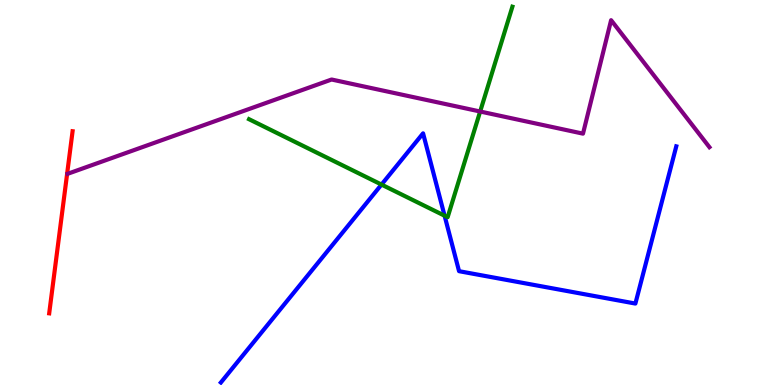[{'lines': ['blue', 'red'], 'intersections': []}, {'lines': ['green', 'red'], 'intersections': []}, {'lines': ['purple', 'red'], 'intersections': []}, {'lines': ['blue', 'green'], 'intersections': [{'x': 4.92, 'y': 5.21}, {'x': 5.74, 'y': 4.4}]}, {'lines': ['blue', 'purple'], 'intersections': []}, {'lines': ['green', 'purple'], 'intersections': [{'x': 6.2, 'y': 7.1}]}]